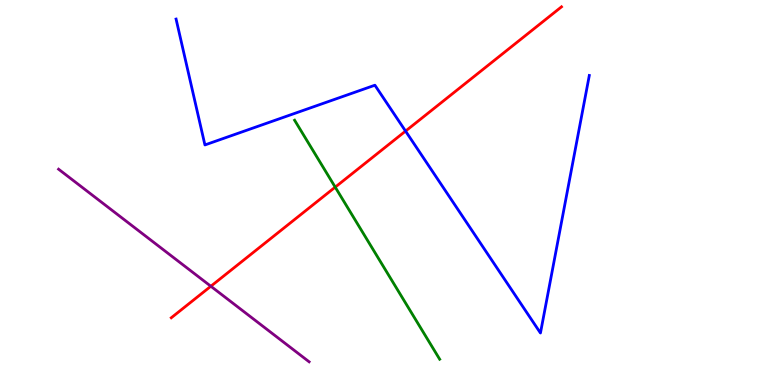[{'lines': ['blue', 'red'], 'intersections': [{'x': 5.23, 'y': 6.59}]}, {'lines': ['green', 'red'], 'intersections': [{'x': 4.33, 'y': 5.14}]}, {'lines': ['purple', 'red'], 'intersections': [{'x': 2.72, 'y': 2.57}]}, {'lines': ['blue', 'green'], 'intersections': []}, {'lines': ['blue', 'purple'], 'intersections': []}, {'lines': ['green', 'purple'], 'intersections': []}]